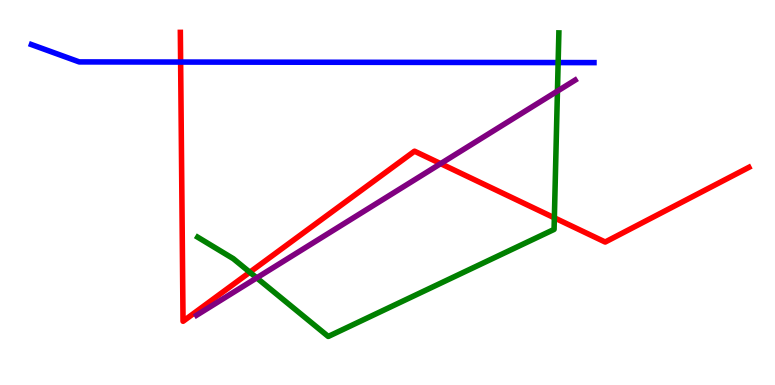[{'lines': ['blue', 'red'], 'intersections': [{'x': 2.33, 'y': 8.39}]}, {'lines': ['green', 'red'], 'intersections': [{'x': 3.22, 'y': 2.93}, {'x': 7.15, 'y': 4.34}]}, {'lines': ['purple', 'red'], 'intersections': [{'x': 5.69, 'y': 5.75}]}, {'lines': ['blue', 'green'], 'intersections': [{'x': 7.2, 'y': 8.37}]}, {'lines': ['blue', 'purple'], 'intersections': []}, {'lines': ['green', 'purple'], 'intersections': [{'x': 3.31, 'y': 2.78}, {'x': 7.19, 'y': 7.63}]}]